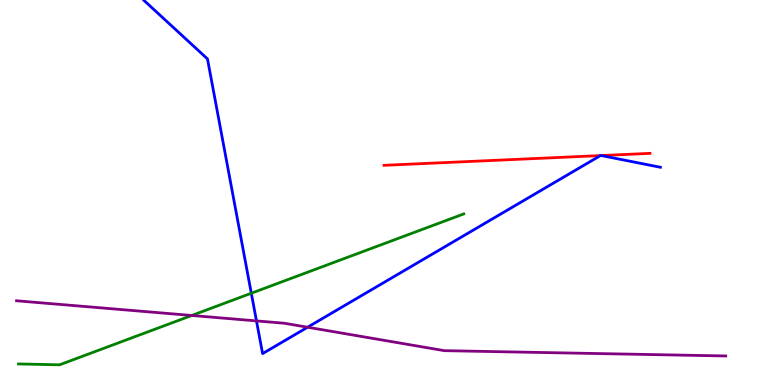[{'lines': ['blue', 'red'], 'intersections': [{'x': 7.75, 'y': 5.96}, {'x': 7.76, 'y': 5.96}]}, {'lines': ['green', 'red'], 'intersections': []}, {'lines': ['purple', 'red'], 'intersections': []}, {'lines': ['blue', 'green'], 'intersections': [{'x': 3.24, 'y': 2.38}]}, {'lines': ['blue', 'purple'], 'intersections': [{'x': 3.31, 'y': 1.66}, {'x': 3.97, 'y': 1.5}]}, {'lines': ['green', 'purple'], 'intersections': [{'x': 2.47, 'y': 1.81}]}]